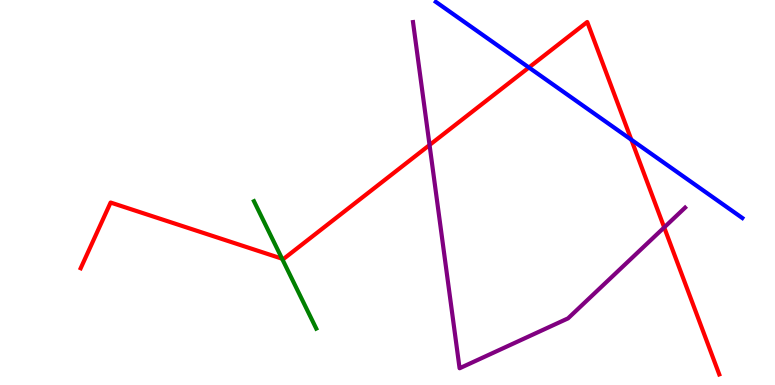[{'lines': ['blue', 'red'], 'intersections': [{'x': 6.82, 'y': 8.25}, {'x': 8.15, 'y': 6.37}]}, {'lines': ['green', 'red'], 'intersections': [{'x': 3.64, 'y': 3.28}]}, {'lines': ['purple', 'red'], 'intersections': [{'x': 5.54, 'y': 6.23}, {'x': 8.57, 'y': 4.09}]}, {'lines': ['blue', 'green'], 'intersections': []}, {'lines': ['blue', 'purple'], 'intersections': []}, {'lines': ['green', 'purple'], 'intersections': []}]